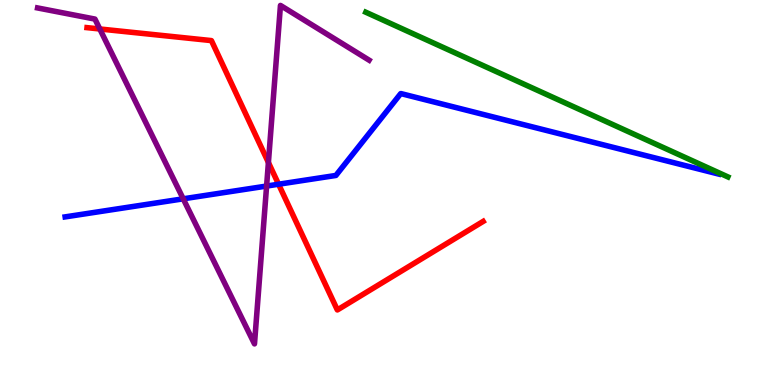[{'lines': ['blue', 'red'], 'intersections': [{'x': 3.59, 'y': 5.21}]}, {'lines': ['green', 'red'], 'intersections': []}, {'lines': ['purple', 'red'], 'intersections': [{'x': 1.29, 'y': 9.25}, {'x': 3.46, 'y': 5.78}]}, {'lines': ['blue', 'green'], 'intersections': []}, {'lines': ['blue', 'purple'], 'intersections': [{'x': 2.36, 'y': 4.84}, {'x': 3.44, 'y': 5.17}]}, {'lines': ['green', 'purple'], 'intersections': []}]